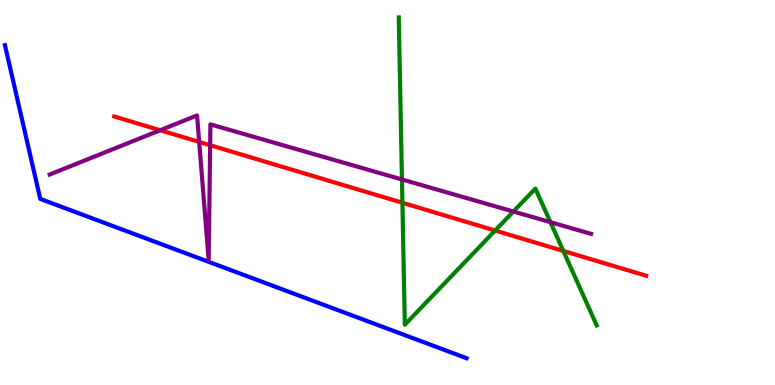[{'lines': ['blue', 'red'], 'intersections': []}, {'lines': ['green', 'red'], 'intersections': [{'x': 5.19, 'y': 4.73}, {'x': 6.39, 'y': 4.01}, {'x': 7.27, 'y': 3.48}]}, {'lines': ['purple', 'red'], 'intersections': [{'x': 2.07, 'y': 6.62}, {'x': 2.57, 'y': 6.31}, {'x': 2.71, 'y': 6.23}]}, {'lines': ['blue', 'green'], 'intersections': []}, {'lines': ['blue', 'purple'], 'intersections': []}, {'lines': ['green', 'purple'], 'intersections': [{'x': 5.19, 'y': 5.34}, {'x': 6.62, 'y': 4.51}, {'x': 7.1, 'y': 4.23}]}]